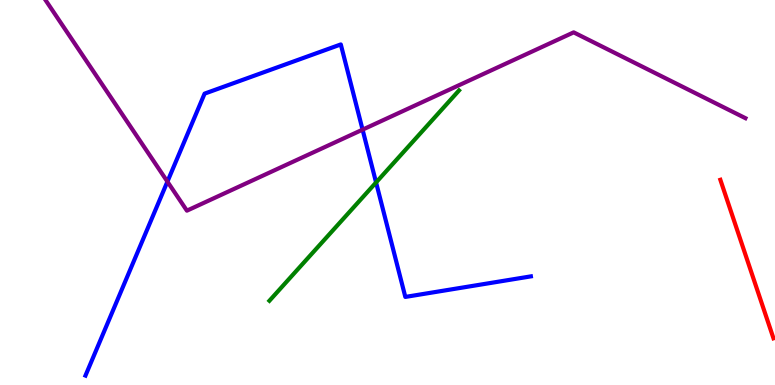[{'lines': ['blue', 'red'], 'intersections': []}, {'lines': ['green', 'red'], 'intersections': []}, {'lines': ['purple', 'red'], 'intersections': []}, {'lines': ['blue', 'green'], 'intersections': [{'x': 4.85, 'y': 5.26}]}, {'lines': ['blue', 'purple'], 'intersections': [{'x': 2.16, 'y': 5.28}, {'x': 4.68, 'y': 6.63}]}, {'lines': ['green', 'purple'], 'intersections': []}]